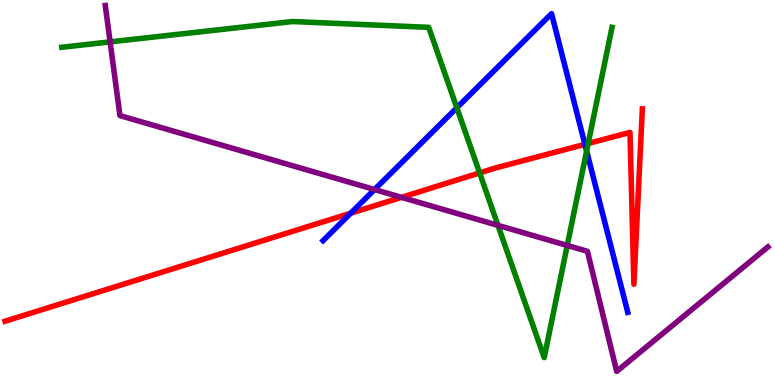[{'lines': ['blue', 'red'], 'intersections': [{'x': 4.53, 'y': 4.46}, {'x': 7.55, 'y': 6.25}]}, {'lines': ['green', 'red'], 'intersections': [{'x': 6.19, 'y': 5.51}, {'x': 7.59, 'y': 6.27}]}, {'lines': ['purple', 'red'], 'intersections': [{'x': 5.18, 'y': 4.87}]}, {'lines': ['blue', 'green'], 'intersections': [{'x': 5.89, 'y': 7.2}, {'x': 7.57, 'y': 6.08}]}, {'lines': ['blue', 'purple'], 'intersections': [{'x': 4.83, 'y': 5.08}]}, {'lines': ['green', 'purple'], 'intersections': [{'x': 1.42, 'y': 8.91}, {'x': 6.43, 'y': 4.15}, {'x': 7.32, 'y': 3.62}]}]